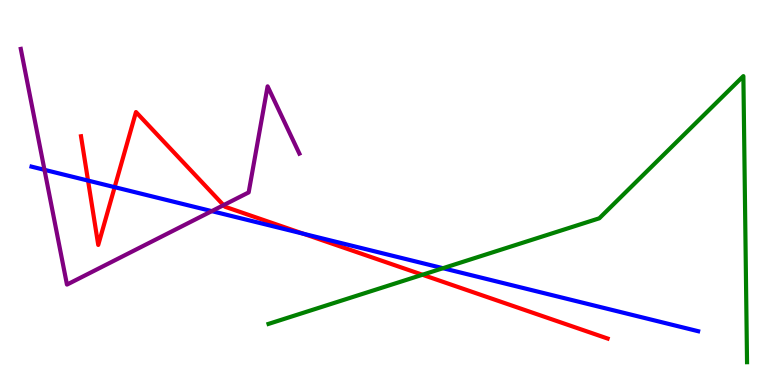[{'lines': ['blue', 'red'], 'intersections': [{'x': 1.14, 'y': 5.31}, {'x': 1.48, 'y': 5.14}, {'x': 3.92, 'y': 3.93}]}, {'lines': ['green', 'red'], 'intersections': [{'x': 5.45, 'y': 2.86}]}, {'lines': ['purple', 'red'], 'intersections': [{'x': 2.88, 'y': 4.67}]}, {'lines': ['blue', 'green'], 'intersections': [{'x': 5.72, 'y': 3.03}]}, {'lines': ['blue', 'purple'], 'intersections': [{'x': 0.574, 'y': 5.59}, {'x': 2.73, 'y': 4.52}]}, {'lines': ['green', 'purple'], 'intersections': []}]